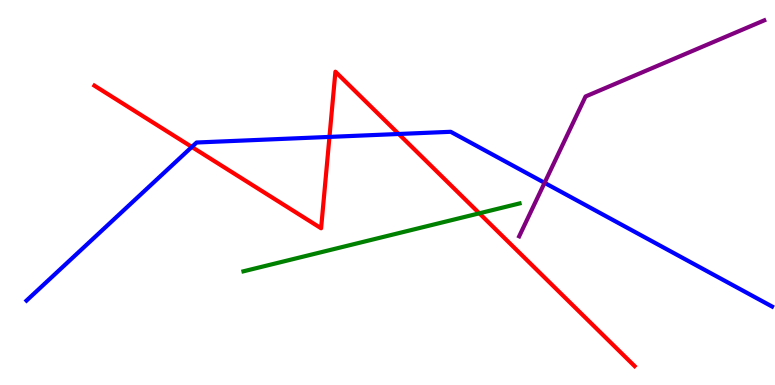[{'lines': ['blue', 'red'], 'intersections': [{'x': 2.48, 'y': 6.18}, {'x': 4.25, 'y': 6.44}, {'x': 5.14, 'y': 6.52}]}, {'lines': ['green', 'red'], 'intersections': [{'x': 6.19, 'y': 4.46}]}, {'lines': ['purple', 'red'], 'intersections': []}, {'lines': ['blue', 'green'], 'intersections': []}, {'lines': ['blue', 'purple'], 'intersections': [{'x': 7.03, 'y': 5.25}]}, {'lines': ['green', 'purple'], 'intersections': []}]